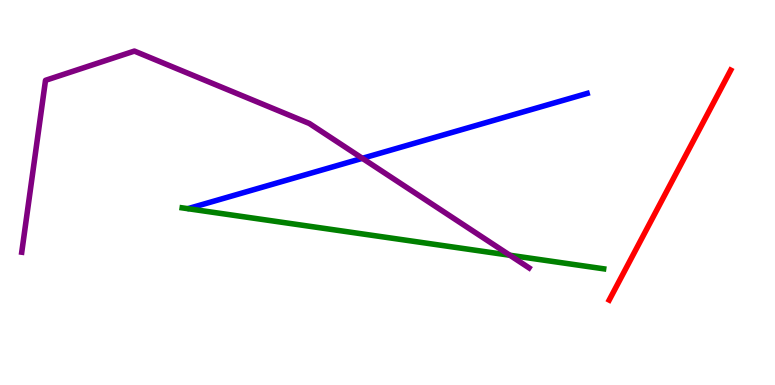[{'lines': ['blue', 'red'], 'intersections': []}, {'lines': ['green', 'red'], 'intersections': []}, {'lines': ['purple', 'red'], 'intersections': []}, {'lines': ['blue', 'green'], 'intersections': []}, {'lines': ['blue', 'purple'], 'intersections': [{'x': 4.68, 'y': 5.89}]}, {'lines': ['green', 'purple'], 'intersections': [{'x': 6.58, 'y': 3.37}]}]